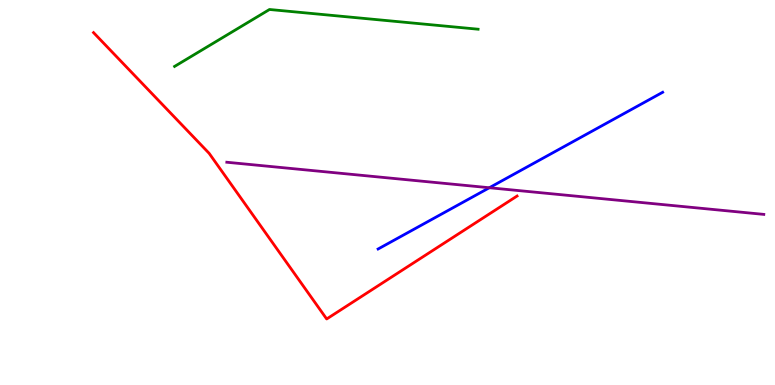[{'lines': ['blue', 'red'], 'intersections': []}, {'lines': ['green', 'red'], 'intersections': []}, {'lines': ['purple', 'red'], 'intersections': []}, {'lines': ['blue', 'green'], 'intersections': []}, {'lines': ['blue', 'purple'], 'intersections': [{'x': 6.31, 'y': 5.12}]}, {'lines': ['green', 'purple'], 'intersections': []}]